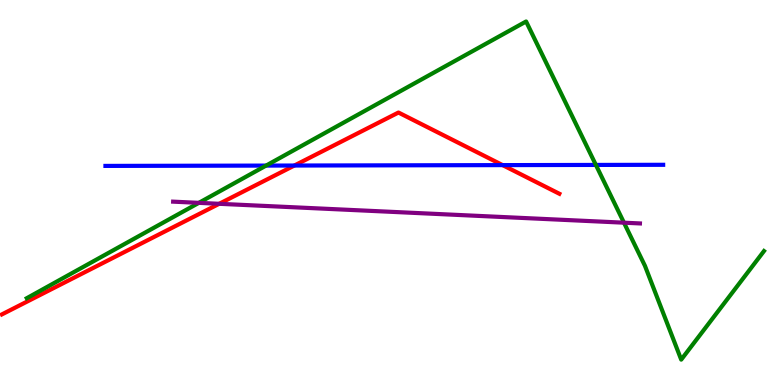[{'lines': ['blue', 'red'], 'intersections': [{'x': 3.8, 'y': 5.7}, {'x': 6.49, 'y': 5.71}]}, {'lines': ['green', 'red'], 'intersections': []}, {'lines': ['purple', 'red'], 'intersections': [{'x': 2.83, 'y': 4.71}]}, {'lines': ['blue', 'green'], 'intersections': [{'x': 3.43, 'y': 5.7}, {'x': 7.69, 'y': 5.72}]}, {'lines': ['blue', 'purple'], 'intersections': []}, {'lines': ['green', 'purple'], 'intersections': [{'x': 2.57, 'y': 4.73}, {'x': 8.05, 'y': 4.22}]}]